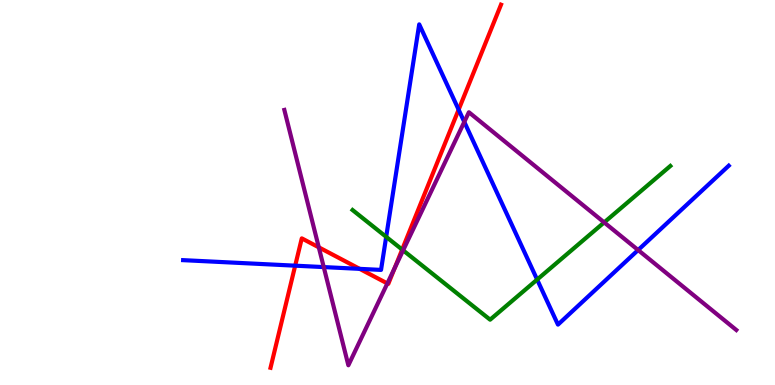[{'lines': ['blue', 'red'], 'intersections': [{'x': 3.81, 'y': 3.1}, {'x': 4.64, 'y': 3.02}, {'x': 5.92, 'y': 7.15}]}, {'lines': ['green', 'red'], 'intersections': [{'x': 5.19, 'y': 3.52}]}, {'lines': ['purple', 'red'], 'intersections': [{'x': 4.11, 'y': 3.58}, {'x': 5.0, 'y': 2.64}, {'x': 5.09, 'y': 3.04}]}, {'lines': ['blue', 'green'], 'intersections': [{'x': 4.98, 'y': 3.85}, {'x': 6.93, 'y': 2.74}]}, {'lines': ['blue', 'purple'], 'intersections': [{'x': 4.18, 'y': 3.06}, {'x': 5.99, 'y': 6.83}, {'x': 8.23, 'y': 3.51}]}, {'lines': ['green', 'purple'], 'intersections': [{'x': 5.2, 'y': 3.5}, {'x': 7.8, 'y': 4.22}]}]